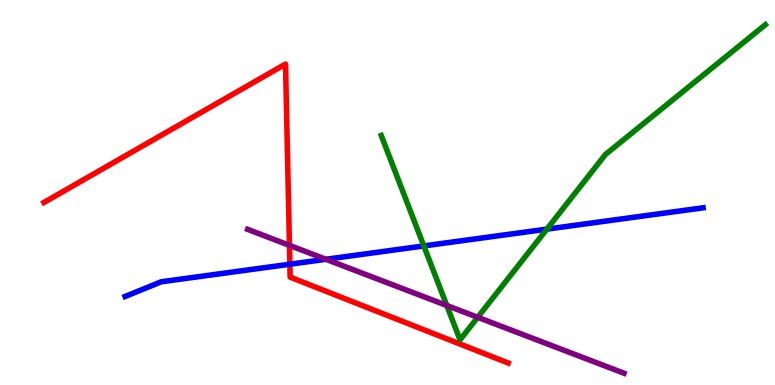[{'lines': ['blue', 'red'], 'intersections': [{'x': 3.74, 'y': 3.14}]}, {'lines': ['green', 'red'], 'intersections': []}, {'lines': ['purple', 'red'], 'intersections': [{'x': 3.73, 'y': 3.63}]}, {'lines': ['blue', 'green'], 'intersections': [{'x': 5.47, 'y': 3.61}, {'x': 7.06, 'y': 4.05}]}, {'lines': ['blue', 'purple'], 'intersections': [{'x': 4.21, 'y': 3.27}]}, {'lines': ['green', 'purple'], 'intersections': [{'x': 5.77, 'y': 2.07}, {'x': 6.16, 'y': 1.76}]}]